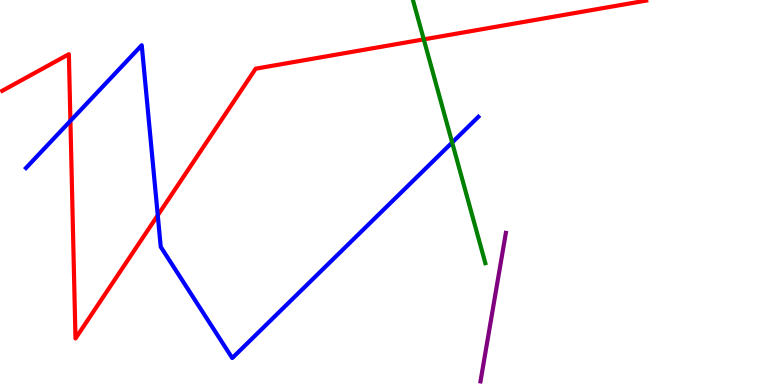[{'lines': ['blue', 'red'], 'intersections': [{'x': 0.909, 'y': 6.86}, {'x': 2.04, 'y': 4.41}]}, {'lines': ['green', 'red'], 'intersections': [{'x': 5.47, 'y': 8.98}]}, {'lines': ['purple', 'red'], 'intersections': []}, {'lines': ['blue', 'green'], 'intersections': [{'x': 5.83, 'y': 6.3}]}, {'lines': ['blue', 'purple'], 'intersections': []}, {'lines': ['green', 'purple'], 'intersections': []}]